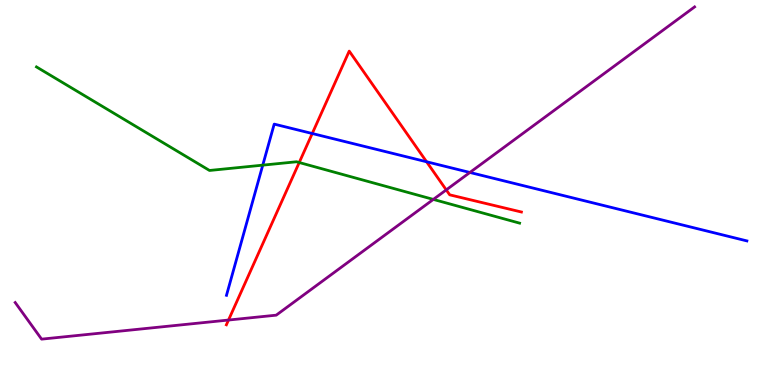[{'lines': ['blue', 'red'], 'intersections': [{'x': 4.03, 'y': 6.53}, {'x': 5.5, 'y': 5.8}]}, {'lines': ['green', 'red'], 'intersections': [{'x': 3.86, 'y': 5.78}]}, {'lines': ['purple', 'red'], 'intersections': [{'x': 2.95, 'y': 1.69}, {'x': 5.76, 'y': 5.07}]}, {'lines': ['blue', 'green'], 'intersections': [{'x': 3.39, 'y': 5.71}]}, {'lines': ['blue', 'purple'], 'intersections': [{'x': 6.06, 'y': 5.52}]}, {'lines': ['green', 'purple'], 'intersections': [{'x': 5.59, 'y': 4.82}]}]